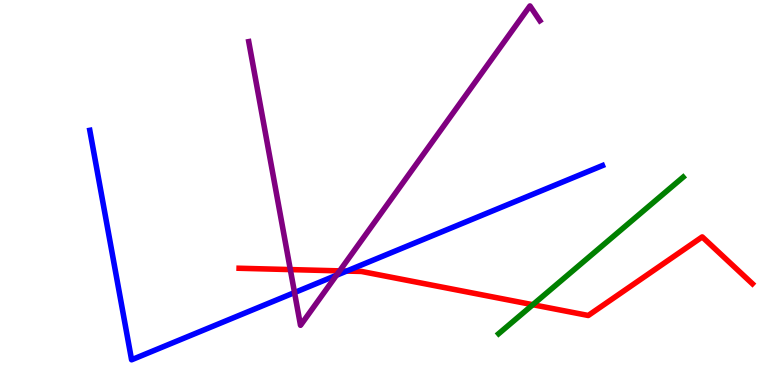[{'lines': ['blue', 'red'], 'intersections': [{'x': 4.47, 'y': 2.96}]}, {'lines': ['green', 'red'], 'intersections': [{'x': 6.87, 'y': 2.09}]}, {'lines': ['purple', 'red'], 'intersections': [{'x': 3.75, 'y': 3.0}, {'x': 4.38, 'y': 2.96}]}, {'lines': ['blue', 'green'], 'intersections': []}, {'lines': ['blue', 'purple'], 'intersections': [{'x': 3.8, 'y': 2.4}, {'x': 4.34, 'y': 2.85}]}, {'lines': ['green', 'purple'], 'intersections': []}]